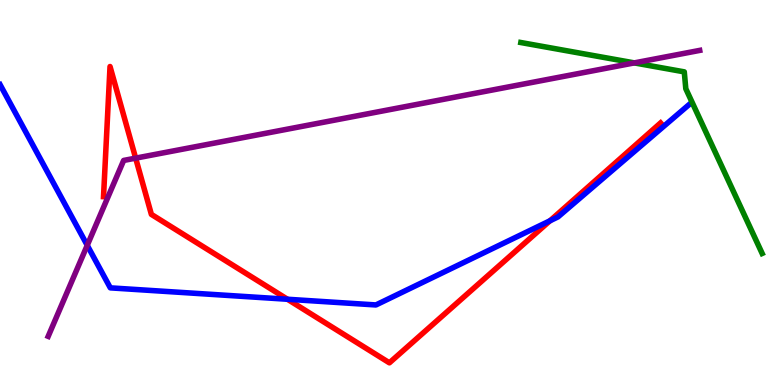[{'lines': ['blue', 'red'], 'intersections': [{'x': 3.71, 'y': 2.23}, {'x': 7.1, 'y': 4.27}]}, {'lines': ['green', 'red'], 'intersections': []}, {'lines': ['purple', 'red'], 'intersections': [{'x': 1.75, 'y': 5.89}]}, {'lines': ['blue', 'green'], 'intersections': []}, {'lines': ['blue', 'purple'], 'intersections': [{'x': 1.13, 'y': 3.63}]}, {'lines': ['green', 'purple'], 'intersections': [{'x': 8.18, 'y': 8.37}]}]